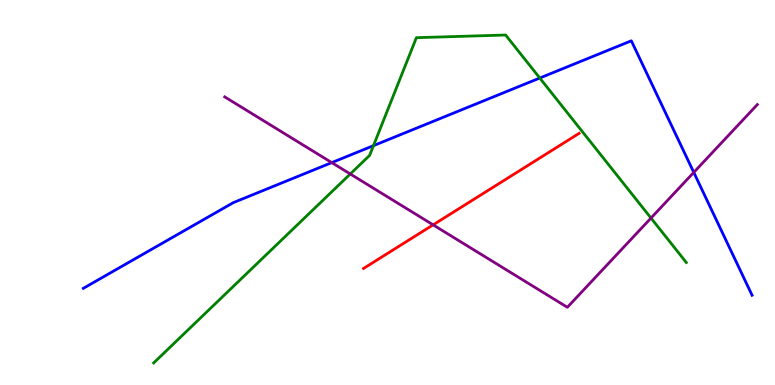[{'lines': ['blue', 'red'], 'intersections': []}, {'lines': ['green', 'red'], 'intersections': []}, {'lines': ['purple', 'red'], 'intersections': [{'x': 5.59, 'y': 4.16}]}, {'lines': ['blue', 'green'], 'intersections': [{'x': 4.82, 'y': 6.22}, {'x': 6.96, 'y': 7.97}]}, {'lines': ['blue', 'purple'], 'intersections': [{'x': 4.28, 'y': 5.78}, {'x': 8.95, 'y': 5.52}]}, {'lines': ['green', 'purple'], 'intersections': [{'x': 4.52, 'y': 5.48}, {'x': 8.4, 'y': 4.34}]}]